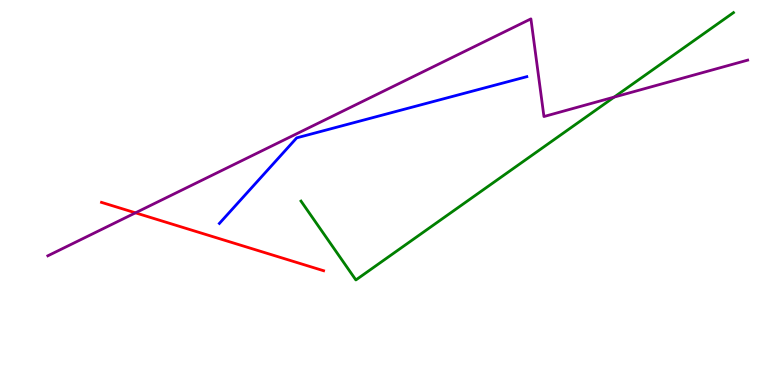[{'lines': ['blue', 'red'], 'intersections': []}, {'lines': ['green', 'red'], 'intersections': []}, {'lines': ['purple', 'red'], 'intersections': [{'x': 1.75, 'y': 4.47}]}, {'lines': ['blue', 'green'], 'intersections': []}, {'lines': ['blue', 'purple'], 'intersections': []}, {'lines': ['green', 'purple'], 'intersections': [{'x': 7.92, 'y': 7.48}]}]